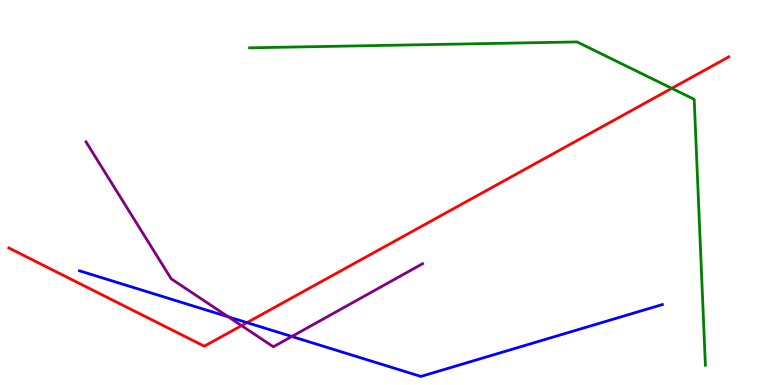[{'lines': ['blue', 'red'], 'intersections': [{'x': 3.19, 'y': 1.62}]}, {'lines': ['green', 'red'], 'intersections': [{'x': 8.67, 'y': 7.71}]}, {'lines': ['purple', 'red'], 'intersections': [{'x': 3.12, 'y': 1.54}]}, {'lines': ['blue', 'green'], 'intersections': []}, {'lines': ['blue', 'purple'], 'intersections': [{'x': 2.95, 'y': 1.77}, {'x': 3.77, 'y': 1.26}]}, {'lines': ['green', 'purple'], 'intersections': []}]